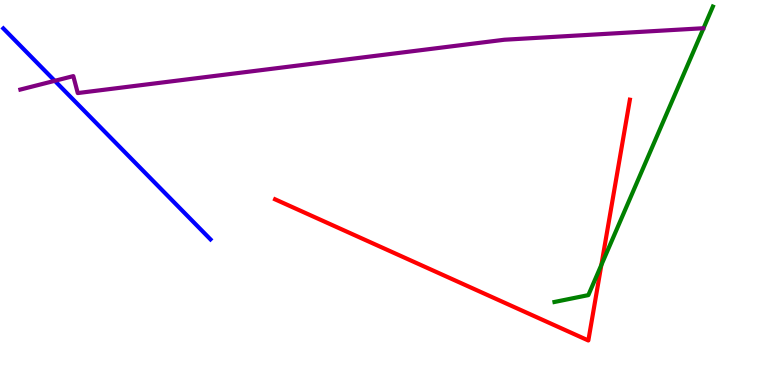[{'lines': ['blue', 'red'], 'intersections': []}, {'lines': ['green', 'red'], 'intersections': [{'x': 7.76, 'y': 3.12}]}, {'lines': ['purple', 'red'], 'intersections': []}, {'lines': ['blue', 'green'], 'intersections': []}, {'lines': ['blue', 'purple'], 'intersections': [{'x': 0.707, 'y': 7.9}]}, {'lines': ['green', 'purple'], 'intersections': []}]